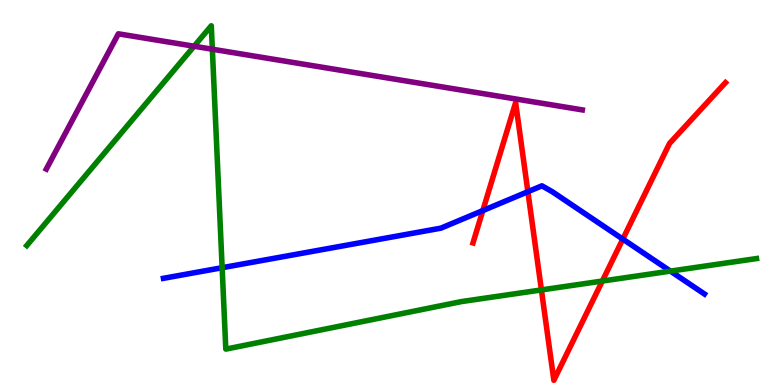[{'lines': ['blue', 'red'], 'intersections': [{'x': 6.23, 'y': 4.53}, {'x': 6.81, 'y': 5.02}, {'x': 8.04, 'y': 3.79}]}, {'lines': ['green', 'red'], 'intersections': [{'x': 6.99, 'y': 2.47}, {'x': 7.77, 'y': 2.7}]}, {'lines': ['purple', 'red'], 'intersections': []}, {'lines': ['blue', 'green'], 'intersections': [{'x': 2.87, 'y': 3.05}, {'x': 8.65, 'y': 2.96}]}, {'lines': ['blue', 'purple'], 'intersections': []}, {'lines': ['green', 'purple'], 'intersections': [{'x': 2.5, 'y': 8.8}, {'x': 2.74, 'y': 8.72}]}]